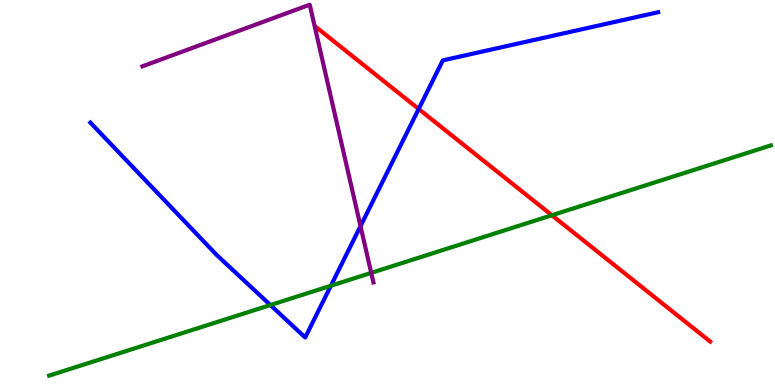[{'lines': ['blue', 'red'], 'intersections': [{'x': 5.4, 'y': 7.17}]}, {'lines': ['green', 'red'], 'intersections': [{'x': 7.12, 'y': 4.41}]}, {'lines': ['purple', 'red'], 'intersections': []}, {'lines': ['blue', 'green'], 'intersections': [{'x': 3.49, 'y': 2.08}, {'x': 4.27, 'y': 2.58}]}, {'lines': ['blue', 'purple'], 'intersections': [{'x': 4.65, 'y': 4.13}]}, {'lines': ['green', 'purple'], 'intersections': [{'x': 4.79, 'y': 2.91}]}]